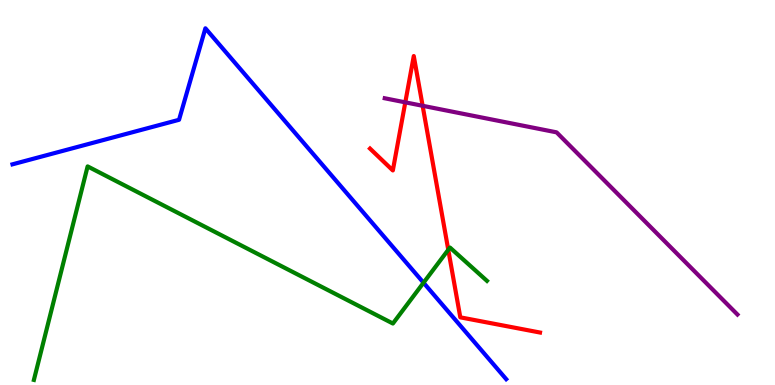[{'lines': ['blue', 'red'], 'intersections': []}, {'lines': ['green', 'red'], 'intersections': [{'x': 5.78, 'y': 3.51}]}, {'lines': ['purple', 'red'], 'intersections': [{'x': 5.23, 'y': 7.34}, {'x': 5.45, 'y': 7.25}]}, {'lines': ['blue', 'green'], 'intersections': [{'x': 5.46, 'y': 2.66}]}, {'lines': ['blue', 'purple'], 'intersections': []}, {'lines': ['green', 'purple'], 'intersections': []}]